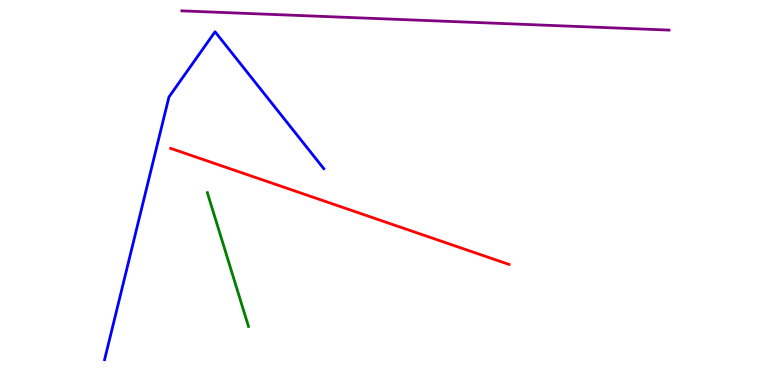[{'lines': ['blue', 'red'], 'intersections': []}, {'lines': ['green', 'red'], 'intersections': []}, {'lines': ['purple', 'red'], 'intersections': []}, {'lines': ['blue', 'green'], 'intersections': []}, {'lines': ['blue', 'purple'], 'intersections': []}, {'lines': ['green', 'purple'], 'intersections': []}]